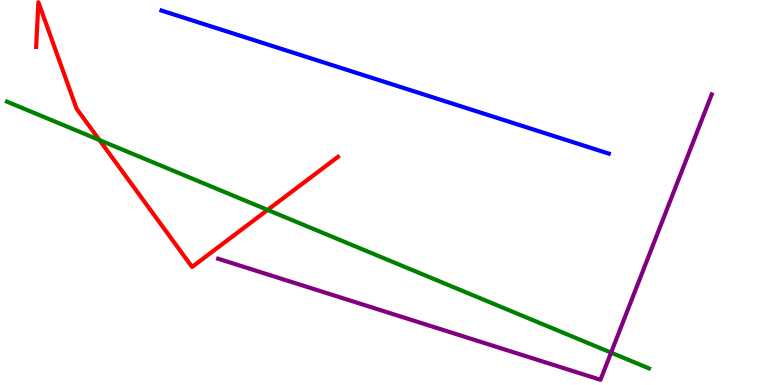[{'lines': ['blue', 'red'], 'intersections': []}, {'lines': ['green', 'red'], 'intersections': [{'x': 1.28, 'y': 6.36}, {'x': 3.45, 'y': 4.55}]}, {'lines': ['purple', 'red'], 'intersections': []}, {'lines': ['blue', 'green'], 'intersections': []}, {'lines': ['blue', 'purple'], 'intersections': []}, {'lines': ['green', 'purple'], 'intersections': [{'x': 7.88, 'y': 0.841}]}]